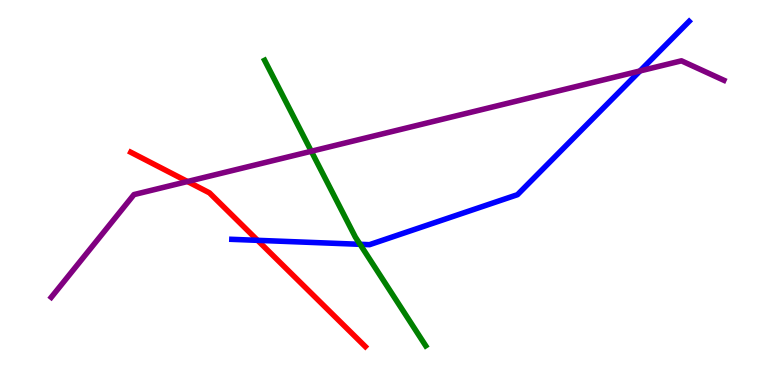[{'lines': ['blue', 'red'], 'intersections': [{'x': 3.32, 'y': 3.76}]}, {'lines': ['green', 'red'], 'intersections': []}, {'lines': ['purple', 'red'], 'intersections': [{'x': 2.42, 'y': 5.29}]}, {'lines': ['blue', 'green'], 'intersections': [{'x': 4.65, 'y': 3.65}]}, {'lines': ['blue', 'purple'], 'intersections': [{'x': 8.26, 'y': 8.16}]}, {'lines': ['green', 'purple'], 'intersections': [{'x': 4.02, 'y': 6.07}]}]